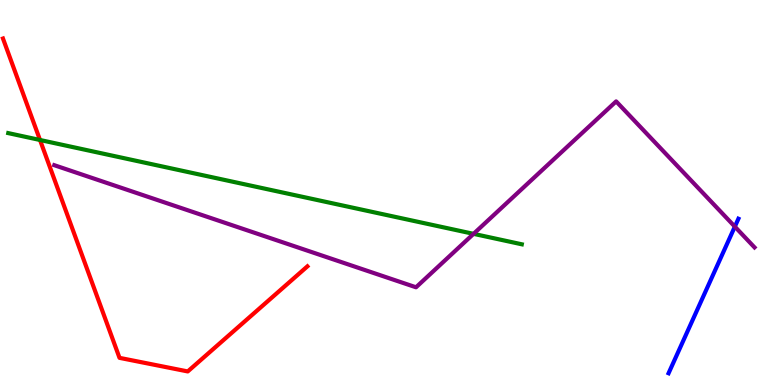[{'lines': ['blue', 'red'], 'intersections': []}, {'lines': ['green', 'red'], 'intersections': [{'x': 0.516, 'y': 6.36}]}, {'lines': ['purple', 'red'], 'intersections': []}, {'lines': ['blue', 'green'], 'intersections': []}, {'lines': ['blue', 'purple'], 'intersections': [{'x': 9.48, 'y': 4.11}]}, {'lines': ['green', 'purple'], 'intersections': [{'x': 6.11, 'y': 3.93}]}]